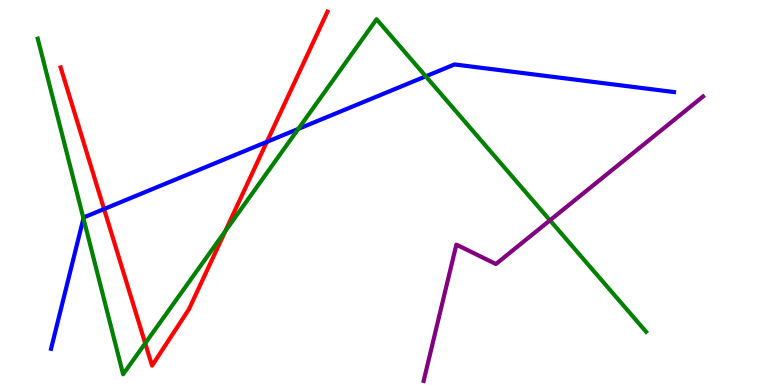[{'lines': ['blue', 'red'], 'intersections': [{'x': 1.34, 'y': 4.57}, {'x': 3.44, 'y': 6.32}]}, {'lines': ['green', 'red'], 'intersections': [{'x': 1.87, 'y': 1.08}, {'x': 2.91, 'y': 4.0}]}, {'lines': ['purple', 'red'], 'intersections': []}, {'lines': ['blue', 'green'], 'intersections': [{'x': 1.08, 'y': 4.33}, {'x': 3.85, 'y': 6.65}, {'x': 5.49, 'y': 8.02}]}, {'lines': ['blue', 'purple'], 'intersections': []}, {'lines': ['green', 'purple'], 'intersections': [{'x': 7.1, 'y': 4.28}]}]